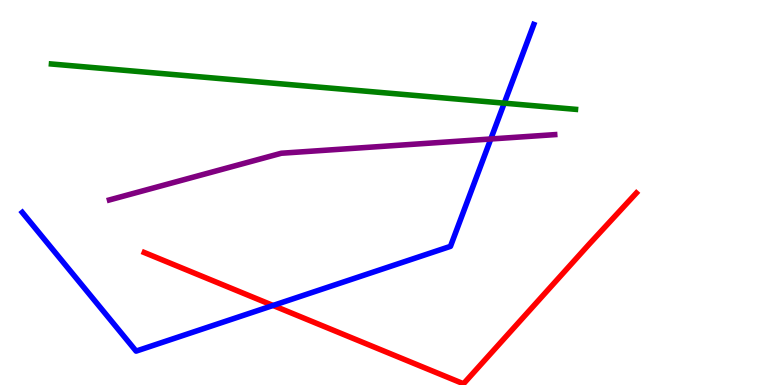[{'lines': ['blue', 'red'], 'intersections': [{'x': 3.52, 'y': 2.07}]}, {'lines': ['green', 'red'], 'intersections': []}, {'lines': ['purple', 'red'], 'intersections': []}, {'lines': ['blue', 'green'], 'intersections': [{'x': 6.51, 'y': 7.32}]}, {'lines': ['blue', 'purple'], 'intersections': [{'x': 6.33, 'y': 6.39}]}, {'lines': ['green', 'purple'], 'intersections': []}]